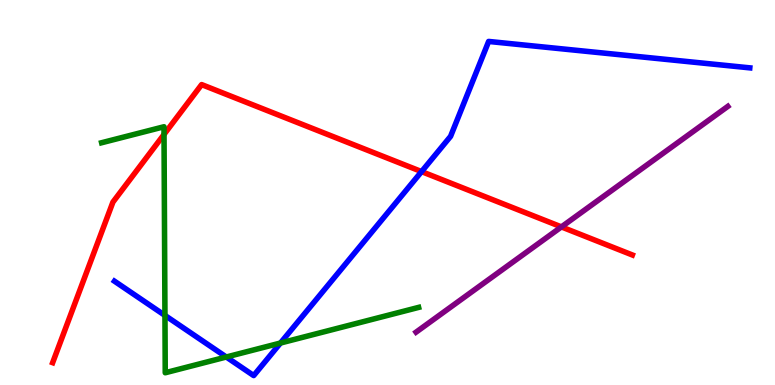[{'lines': ['blue', 'red'], 'intersections': [{'x': 5.44, 'y': 5.54}]}, {'lines': ['green', 'red'], 'intersections': [{'x': 2.12, 'y': 6.51}]}, {'lines': ['purple', 'red'], 'intersections': [{'x': 7.24, 'y': 4.11}]}, {'lines': ['blue', 'green'], 'intersections': [{'x': 2.13, 'y': 1.81}, {'x': 2.92, 'y': 0.727}, {'x': 3.62, 'y': 1.09}]}, {'lines': ['blue', 'purple'], 'intersections': []}, {'lines': ['green', 'purple'], 'intersections': []}]